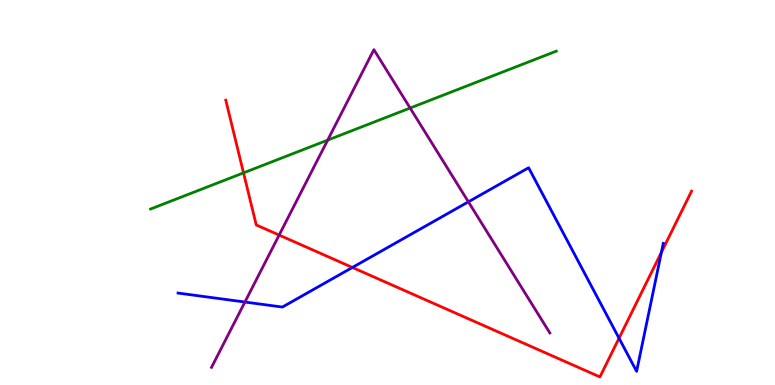[{'lines': ['blue', 'red'], 'intersections': [{'x': 4.55, 'y': 3.05}, {'x': 7.99, 'y': 1.22}, {'x': 8.53, 'y': 3.45}]}, {'lines': ['green', 'red'], 'intersections': [{'x': 3.14, 'y': 5.51}]}, {'lines': ['purple', 'red'], 'intersections': [{'x': 3.6, 'y': 3.89}]}, {'lines': ['blue', 'green'], 'intersections': []}, {'lines': ['blue', 'purple'], 'intersections': [{'x': 3.16, 'y': 2.16}, {'x': 6.04, 'y': 4.76}]}, {'lines': ['green', 'purple'], 'intersections': [{'x': 4.23, 'y': 6.36}, {'x': 5.29, 'y': 7.19}]}]